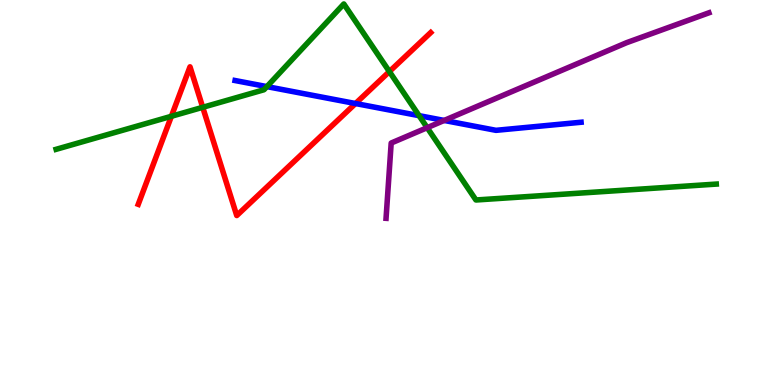[{'lines': ['blue', 'red'], 'intersections': [{'x': 4.59, 'y': 7.31}]}, {'lines': ['green', 'red'], 'intersections': [{'x': 2.21, 'y': 6.98}, {'x': 2.62, 'y': 7.21}, {'x': 5.02, 'y': 8.14}]}, {'lines': ['purple', 'red'], 'intersections': []}, {'lines': ['blue', 'green'], 'intersections': [{'x': 3.44, 'y': 7.75}, {'x': 5.41, 'y': 7.0}]}, {'lines': ['blue', 'purple'], 'intersections': [{'x': 5.73, 'y': 6.87}]}, {'lines': ['green', 'purple'], 'intersections': [{'x': 5.51, 'y': 6.68}]}]